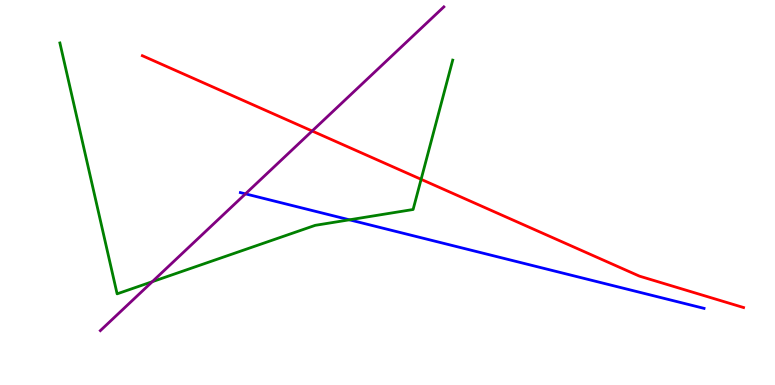[{'lines': ['blue', 'red'], 'intersections': []}, {'lines': ['green', 'red'], 'intersections': [{'x': 5.43, 'y': 5.34}]}, {'lines': ['purple', 'red'], 'intersections': [{'x': 4.03, 'y': 6.6}]}, {'lines': ['blue', 'green'], 'intersections': [{'x': 4.51, 'y': 4.29}]}, {'lines': ['blue', 'purple'], 'intersections': [{'x': 3.17, 'y': 4.96}]}, {'lines': ['green', 'purple'], 'intersections': [{'x': 1.96, 'y': 2.68}]}]